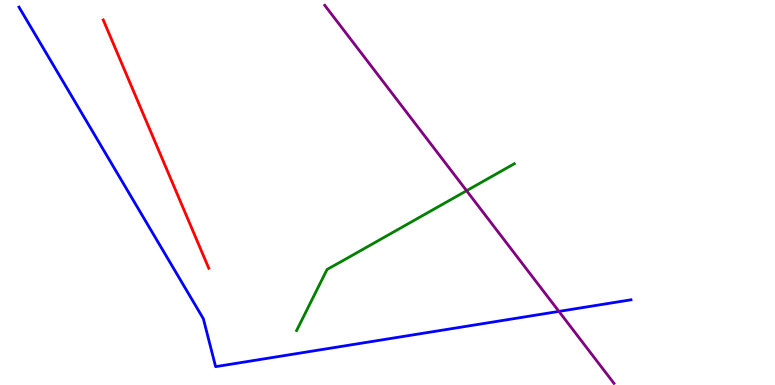[{'lines': ['blue', 'red'], 'intersections': []}, {'lines': ['green', 'red'], 'intersections': []}, {'lines': ['purple', 'red'], 'intersections': []}, {'lines': ['blue', 'green'], 'intersections': []}, {'lines': ['blue', 'purple'], 'intersections': [{'x': 7.21, 'y': 1.91}]}, {'lines': ['green', 'purple'], 'intersections': [{'x': 6.02, 'y': 5.05}]}]